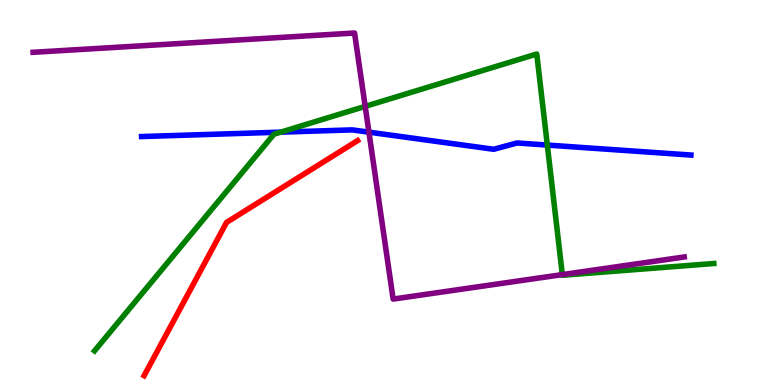[{'lines': ['blue', 'red'], 'intersections': []}, {'lines': ['green', 'red'], 'intersections': []}, {'lines': ['purple', 'red'], 'intersections': []}, {'lines': ['blue', 'green'], 'intersections': [{'x': 3.62, 'y': 6.57}, {'x': 7.06, 'y': 6.23}]}, {'lines': ['blue', 'purple'], 'intersections': [{'x': 4.76, 'y': 6.57}]}, {'lines': ['green', 'purple'], 'intersections': [{'x': 4.71, 'y': 7.24}, {'x': 7.26, 'y': 2.87}]}]